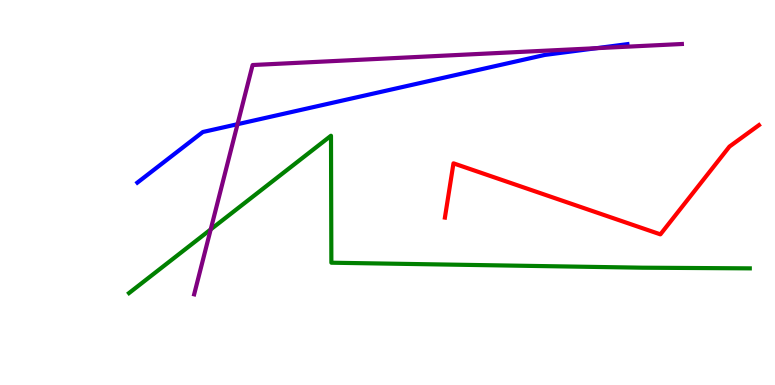[{'lines': ['blue', 'red'], 'intersections': []}, {'lines': ['green', 'red'], 'intersections': []}, {'lines': ['purple', 'red'], 'intersections': []}, {'lines': ['blue', 'green'], 'intersections': []}, {'lines': ['blue', 'purple'], 'intersections': [{'x': 3.06, 'y': 6.77}, {'x': 7.7, 'y': 8.75}]}, {'lines': ['green', 'purple'], 'intersections': [{'x': 2.72, 'y': 4.04}]}]